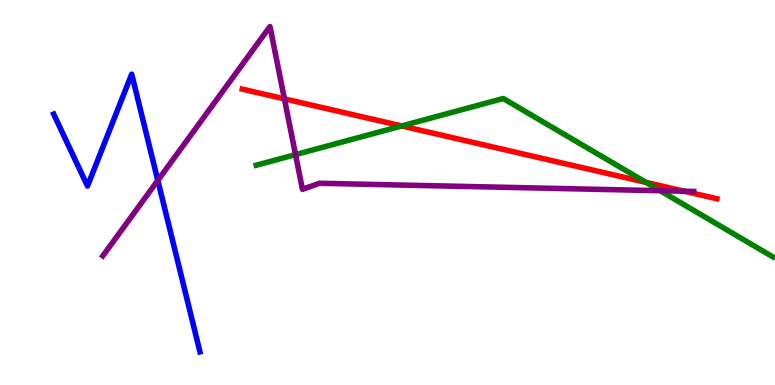[{'lines': ['blue', 'red'], 'intersections': []}, {'lines': ['green', 'red'], 'intersections': [{'x': 5.18, 'y': 6.73}, {'x': 8.34, 'y': 5.26}]}, {'lines': ['purple', 'red'], 'intersections': [{'x': 3.67, 'y': 7.43}, {'x': 8.83, 'y': 5.03}]}, {'lines': ['blue', 'green'], 'intersections': []}, {'lines': ['blue', 'purple'], 'intersections': [{'x': 2.04, 'y': 5.31}]}, {'lines': ['green', 'purple'], 'intersections': [{'x': 3.81, 'y': 5.98}, {'x': 8.52, 'y': 5.05}]}]